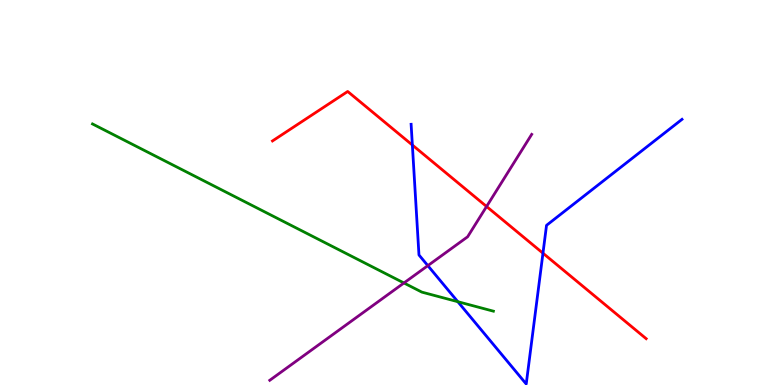[{'lines': ['blue', 'red'], 'intersections': [{'x': 5.32, 'y': 6.23}, {'x': 7.01, 'y': 3.42}]}, {'lines': ['green', 'red'], 'intersections': []}, {'lines': ['purple', 'red'], 'intersections': [{'x': 6.28, 'y': 4.64}]}, {'lines': ['blue', 'green'], 'intersections': [{'x': 5.91, 'y': 2.16}]}, {'lines': ['blue', 'purple'], 'intersections': [{'x': 5.52, 'y': 3.1}]}, {'lines': ['green', 'purple'], 'intersections': [{'x': 5.21, 'y': 2.65}]}]